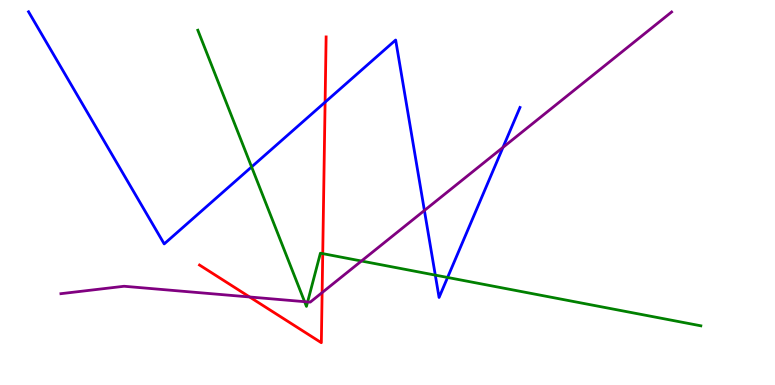[{'lines': ['blue', 'red'], 'intersections': [{'x': 4.19, 'y': 7.35}]}, {'lines': ['green', 'red'], 'intersections': [{'x': 4.16, 'y': 3.41}]}, {'lines': ['purple', 'red'], 'intersections': [{'x': 3.22, 'y': 2.29}, {'x': 4.16, 'y': 2.4}]}, {'lines': ['blue', 'green'], 'intersections': [{'x': 3.25, 'y': 5.66}, {'x': 5.62, 'y': 2.85}, {'x': 5.78, 'y': 2.79}]}, {'lines': ['blue', 'purple'], 'intersections': [{'x': 5.48, 'y': 4.53}, {'x': 6.49, 'y': 6.17}]}, {'lines': ['green', 'purple'], 'intersections': [{'x': 3.93, 'y': 2.16}, {'x': 3.97, 'y': 2.16}, {'x': 4.66, 'y': 3.22}]}]